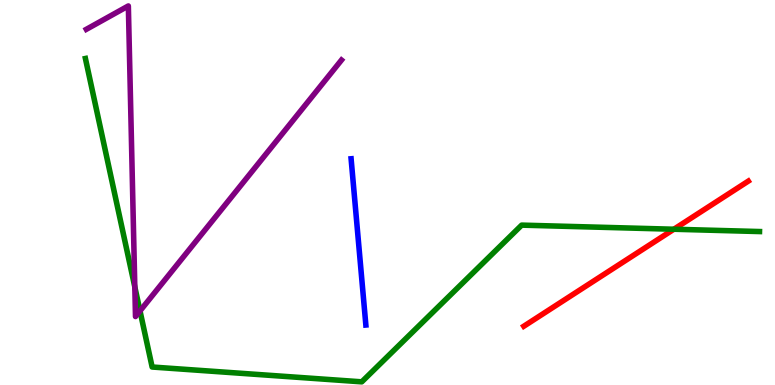[{'lines': ['blue', 'red'], 'intersections': []}, {'lines': ['green', 'red'], 'intersections': [{'x': 8.7, 'y': 4.05}]}, {'lines': ['purple', 'red'], 'intersections': []}, {'lines': ['blue', 'green'], 'intersections': []}, {'lines': ['blue', 'purple'], 'intersections': []}, {'lines': ['green', 'purple'], 'intersections': [{'x': 1.74, 'y': 2.55}, {'x': 1.81, 'y': 1.92}]}]